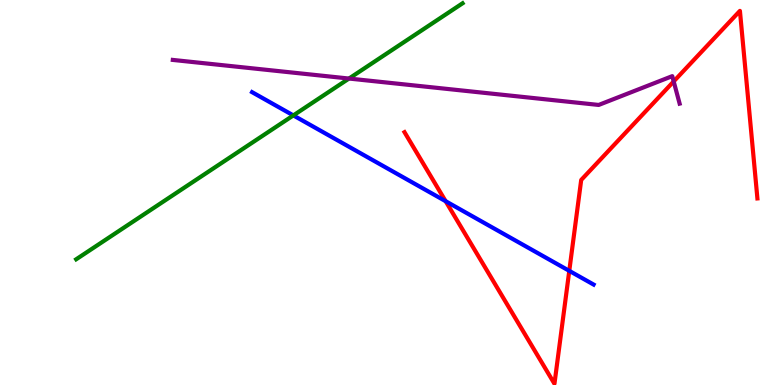[{'lines': ['blue', 'red'], 'intersections': [{'x': 5.75, 'y': 4.77}, {'x': 7.35, 'y': 2.97}]}, {'lines': ['green', 'red'], 'intersections': []}, {'lines': ['purple', 'red'], 'intersections': [{'x': 8.69, 'y': 7.88}]}, {'lines': ['blue', 'green'], 'intersections': [{'x': 3.79, 'y': 7.0}]}, {'lines': ['blue', 'purple'], 'intersections': []}, {'lines': ['green', 'purple'], 'intersections': [{'x': 4.5, 'y': 7.96}]}]